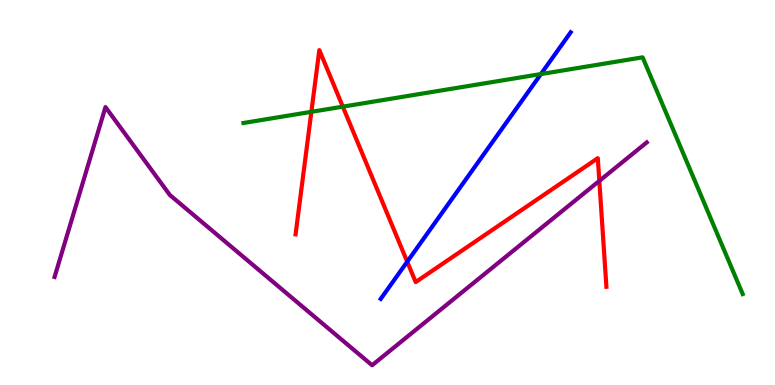[{'lines': ['blue', 'red'], 'intersections': [{'x': 5.25, 'y': 3.2}]}, {'lines': ['green', 'red'], 'intersections': [{'x': 4.02, 'y': 7.1}, {'x': 4.42, 'y': 7.23}]}, {'lines': ['purple', 'red'], 'intersections': [{'x': 7.73, 'y': 5.3}]}, {'lines': ['blue', 'green'], 'intersections': [{'x': 6.98, 'y': 8.08}]}, {'lines': ['blue', 'purple'], 'intersections': []}, {'lines': ['green', 'purple'], 'intersections': []}]